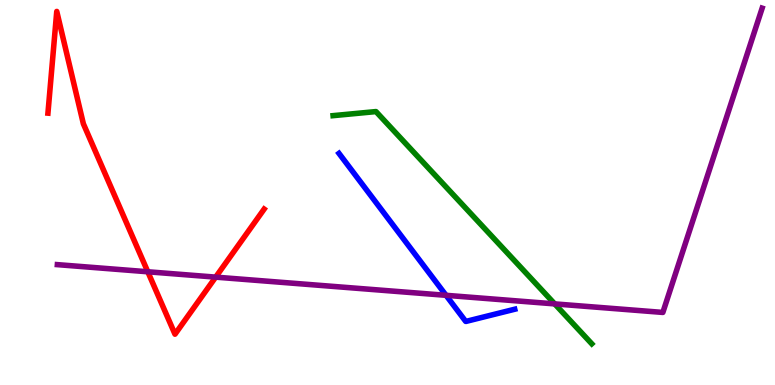[{'lines': ['blue', 'red'], 'intersections': []}, {'lines': ['green', 'red'], 'intersections': []}, {'lines': ['purple', 'red'], 'intersections': [{'x': 1.91, 'y': 2.94}, {'x': 2.78, 'y': 2.8}]}, {'lines': ['blue', 'green'], 'intersections': []}, {'lines': ['blue', 'purple'], 'intersections': [{'x': 5.76, 'y': 2.33}]}, {'lines': ['green', 'purple'], 'intersections': [{'x': 7.16, 'y': 2.11}]}]